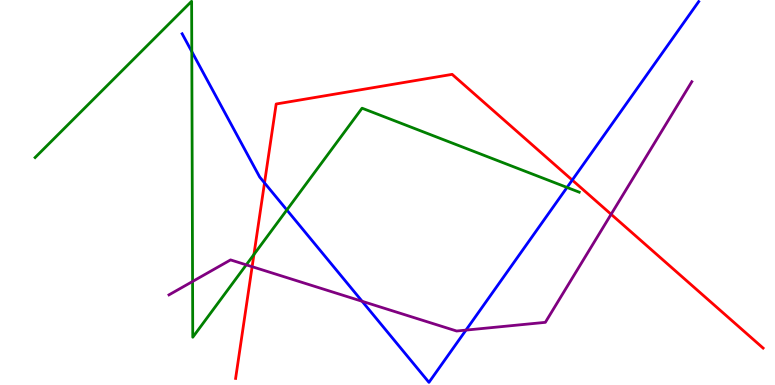[{'lines': ['blue', 'red'], 'intersections': [{'x': 3.41, 'y': 5.25}, {'x': 7.38, 'y': 5.32}]}, {'lines': ['green', 'red'], 'intersections': [{'x': 3.28, 'y': 3.39}]}, {'lines': ['purple', 'red'], 'intersections': [{'x': 3.25, 'y': 3.07}, {'x': 7.89, 'y': 4.43}]}, {'lines': ['blue', 'green'], 'intersections': [{'x': 2.47, 'y': 8.66}, {'x': 3.7, 'y': 4.55}, {'x': 7.32, 'y': 5.13}]}, {'lines': ['blue', 'purple'], 'intersections': [{'x': 4.67, 'y': 2.17}, {'x': 6.01, 'y': 1.43}]}, {'lines': ['green', 'purple'], 'intersections': [{'x': 2.48, 'y': 2.69}, {'x': 3.18, 'y': 3.12}]}]